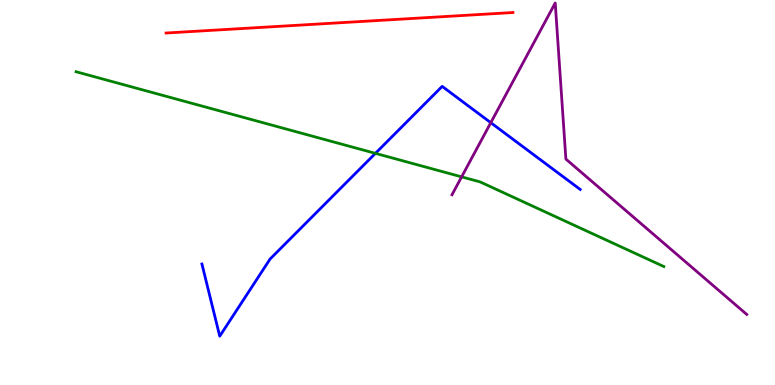[{'lines': ['blue', 'red'], 'intersections': []}, {'lines': ['green', 'red'], 'intersections': []}, {'lines': ['purple', 'red'], 'intersections': []}, {'lines': ['blue', 'green'], 'intersections': [{'x': 4.84, 'y': 6.02}]}, {'lines': ['blue', 'purple'], 'intersections': [{'x': 6.33, 'y': 6.81}]}, {'lines': ['green', 'purple'], 'intersections': [{'x': 5.96, 'y': 5.41}]}]